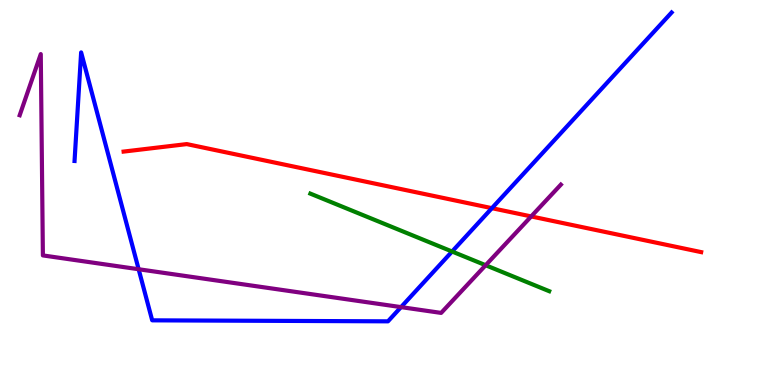[{'lines': ['blue', 'red'], 'intersections': [{'x': 6.35, 'y': 4.59}]}, {'lines': ['green', 'red'], 'intersections': []}, {'lines': ['purple', 'red'], 'intersections': [{'x': 6.85, 'y': 4.38}]}, {'lines': ['blue', 'green'], 'intersections': [{'x': 5.83, 'y': 3.47}]}, {'lines': ['blue', 'purple'], 'intersections': [{'x': 1.79, 'y': 3.01}, {'x': 5.17, 'y': 2.02}]}, {'lines': ['green', 'purple'], 'intersections': [{'x': 6.27, 'y': 3.11}]}]